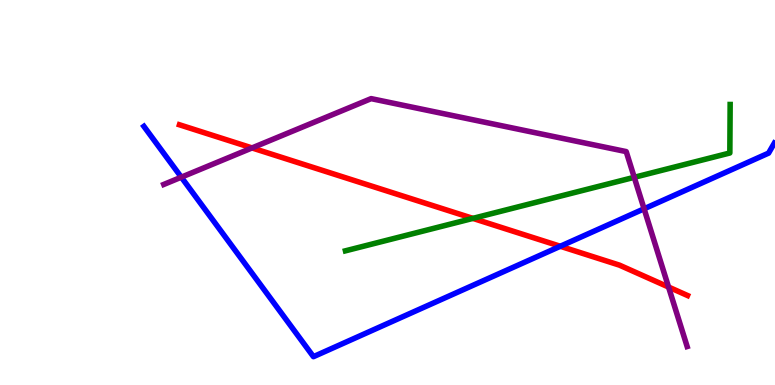[{'lines': ['blue', 'red'], 'intersections': [{'x': 7.23, 'y': 3.6}]}, {'lines': ['green', 'red'], 'intersections': [{'x': 6.1, 'y': 4.33}]}, {'lines': ['purple', 'red'], 'intersections': [{'x': 3.25, 'y': 6.16}, {'x': 8.63, 'y': 2.54}]}, {'lines': ['blue', 'green'], 'intersections': []}, {'lines': ['blue', 'purple'], 'intersections': [{'x': 2.34, 'y': 5.4}, {'x': 8.31, 'y': 4.58}]}, {'lines': ['green', 'purple'], 'intersections': [{'x': 8.18, 'y': 5.39}]}]